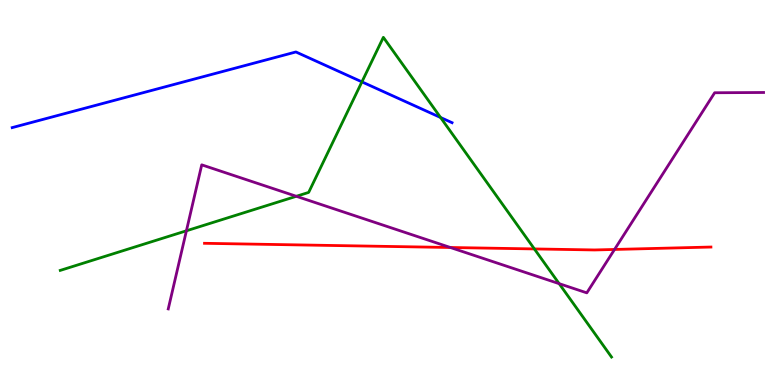[{'lines': ['blue', 'red'], 'intersections': []}, {'lines': ['green', 'red'], 'intersections': [{'x': 6.9, 'y': 3.53}]}, {'lines': ['purple', 'red'], 'intersections': [{'x': 5.81, 'y': 3.57}, {'x': 7.93, 'y': 3.52}]}, {'lines': ['blue', 'green'], 'intersections': [{'x': 4.67, 'y': 7.87}, {'x': 5.68, 'y': 6.95}]}, {'lines': ['blue', 'purple'], 'intersections': []}, {'lines': ['green', 'purple'], 'intersections': [{'x': 2.41, 'y': 4.01}, {'x': 3.82, 'y': 4.9}, {'x': 7.21, 'y': 2.63}]}]